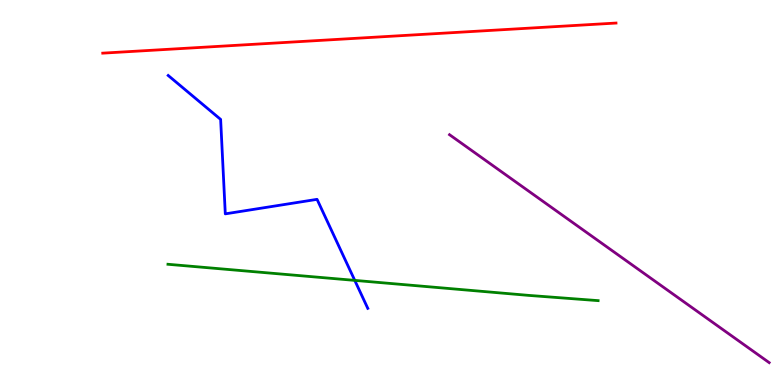[{'lines': ['blue', 'red'], 'intersections': []}, {'lines': ['green', 'red'], 'intersections': []}, {'lines': ['purple', 'red'], 'intersections': []}, {'lines': ['blue', 'green'], 'intersections': [{'x': 4.58, 'y': 2.72}]}, {'lines': ['blue', 'purple'], 'intersections': []}, {'lines': ['green', 'purple'], 'intersections': []}]